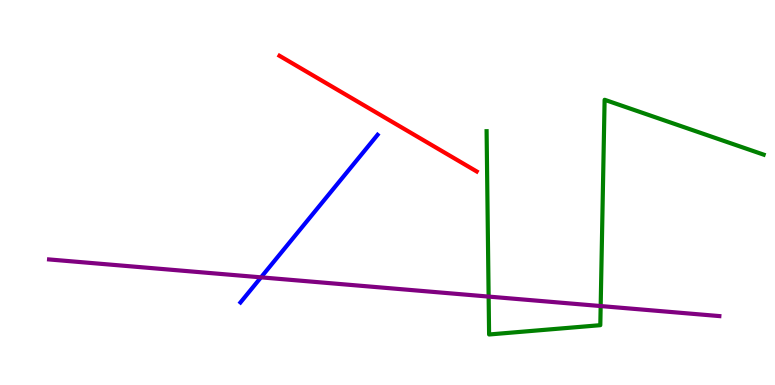[{'lines': ['blue', 'red'], 'intersections': []}, {'lines': ['green', 'red'], 'intersections': []}, {'lines': ['purple', 'red'], 'intersections': []}, {'lines': ['blue', 'green'], 'intersections': []}, {'lines': ['blue', 'purple'], 'intersections': [{'x': 3.37, 'y': 2.8}]}, {'lines': ['green', 'purple'], 'intersections': [{'x': 6.3, 'y': 2.3}, {'x': 7.75, 'y': 2.05}]}]